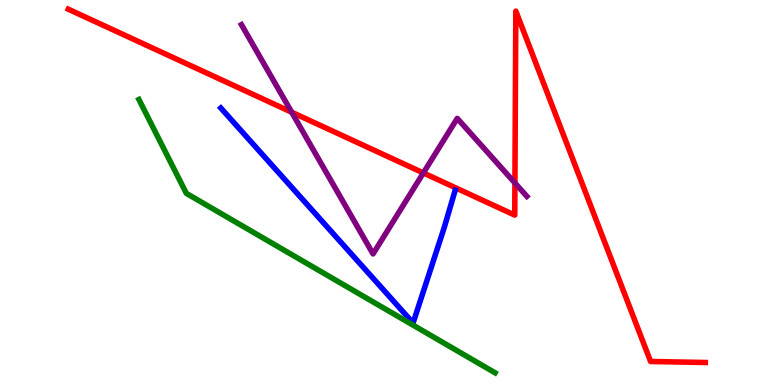[{'lines': ['blue', 'red'], 'intersections': []}, {'lines': ['green', 'red'], 'intersections': []}, {'lines': ['purple', 'red'], 'intersections': [{'x': 3.76, 'y': 7.09}, {'x': 5.46, 'y': 5.51}, {'x': 6.64, 'y': 5.25}]}, {'lines': ['blue', 'green'], 'intersections': []}, {'lines': ['blue', 'purple'], 'intersections': []}, {'lines': ['green', 'purple'], 'intersections': []}]